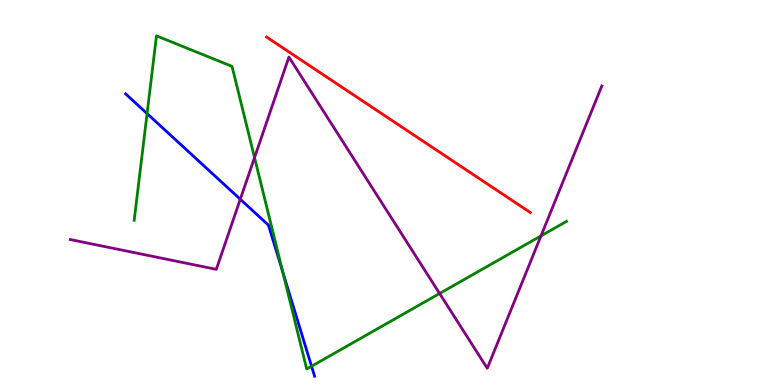[{'lines': ['blue', 'red'], 'intersections': []}, {'lines': ['green', 'red'], 'intersections': []}, {'lines': ['purple', 'red'], 'intersections': []}, {'lines': ['blue', 'green'], 'intersections': [{'x': 1.9, 'y': 7.05}, {'x': 3.65, 'y': 2.94}, {'x': 4.02, 'y': 0.487}]}, {'lines': ['blue', 'purple'], 'intersections': [{'x': 3.1, 'y': 4.82}]}, {'lines': ['green', 'purple'], 'intersections': [{'x': 3.28, 'y': 5.91}, {'x': 5.67, 'y': 2.38}, {'x': 6.98, 'y': 3.87}]}]